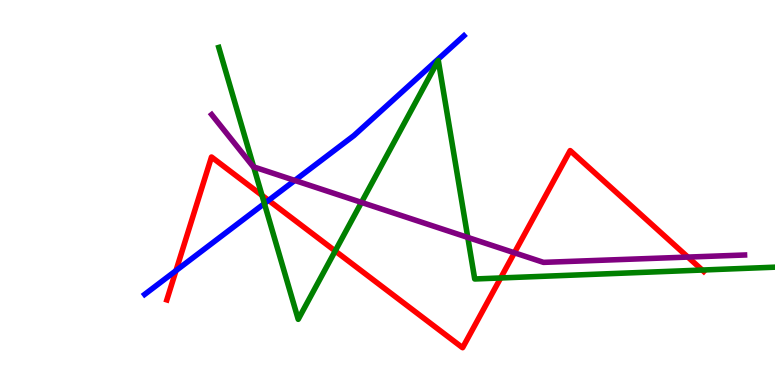[{'lines': ['blue', 'red'], 'intersections': [{'x': 2.27, 'y': 2.97}, {'x': 3.47, 'y': 4.8}]}, {'lines': ['green', 'red'], 'intersections': [{'x': 3.38, 'y': 4.93}, {'x': 4.33, 'y': 3.48}, {'x': 6.46, 'y': 2.78}, {'x': 9.06, 'y': 2.99}]}, {'lines': ['purple', 'red'], 'intersections': [{'x': 6.64, 'y': 3.43}, {'x': 8.88, 'y': 3.32}]}, {'lines': ['blue', 'green'], 'intersections': [{'x': 3.41, 'y': 4.71}]}, {'lines': ['blue', 'purple'], 'intersections': [{'x': 3.8, 'y': 5.31}]}, {'lines': ['green', 'purple'], 'intersections': [{'x': 3.27, 'y': 5.67}, {'x': 4.66, 'y': 4.74}, {'x': 6.04, 'y': 3.83}]}]